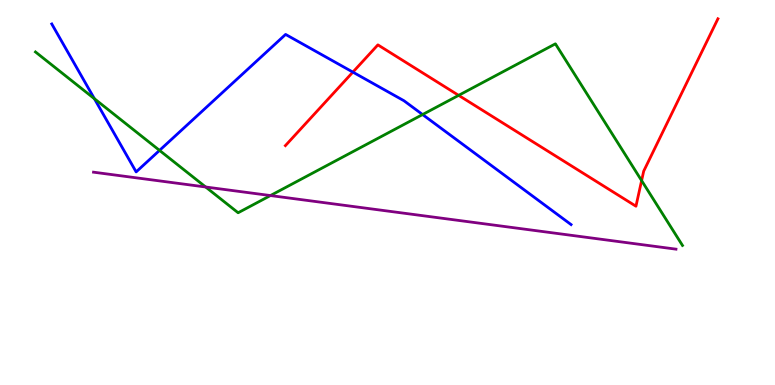[{'lines': ['blue', 'red'], 'intersections': [{'x': 4.55, 'y': 8.13}]}, {'lines': ['green', 'red'], 'intersections': [{'x': 5.92, 'y': 7.52}, {'x': 8.28, 'y': 5.31}]}, {'lines': ['purple', 'red'], 'intersections': []}, {'lines': ['blue', 'green'], 'intersections': [{'x': 1.22, 'y': 7.44}, {'x': 2.06, 'y': 6.09}, {'x': 5.45, 'y': 7.02}]}, {'lines': ['blue', 'purple'], 'intersections': []}, {'lines': ['green', 'purple'], 'intersections': [{'x': 2.65, 'y': 5.14}, {'x': 3.49, 'y': 4.92}]}]